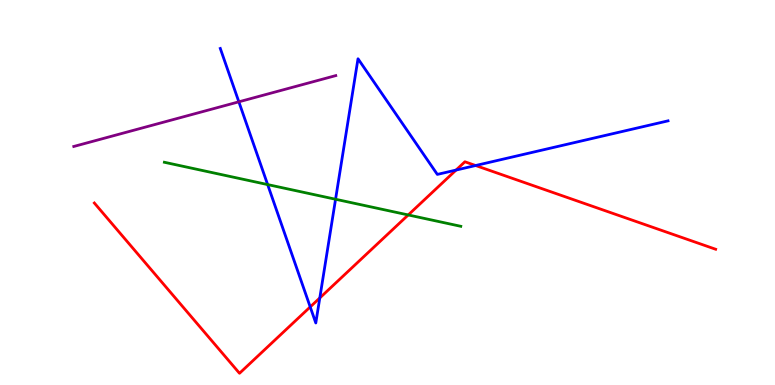[{'lines': ['blue', 'red'], 'intersections': [{'x': 4.0, 'y': 2.03}, {'x': 4.13, 'y': 2.26}, {'x': 5.88, 'y': 5.58}, {'x': 6.14, 'y': 5.7}]}, {'lines': ['green', 'red'], 'intersections': [{'x': 5.27, 'y': 4.42}]}, {'lines': ['purple', 'red'], 'intersections': []}, {'lines': ['blue', 'green'], 'intersections': [{'x': 3.45, 'y': 5.21}, {'x': 4.33, 'y': 4.82}]}, {'lines': ['blue', 'purple'], 'intersections': [{'x': 3.08, 'y': 7.36}]}, {'lines': ['green', 'purple'], 'intersections': []}]